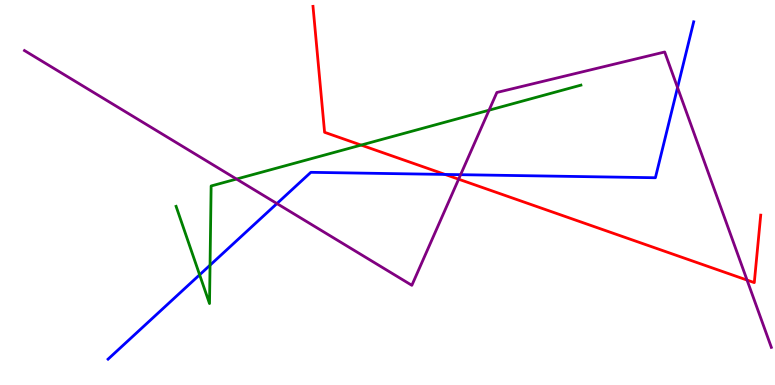[{'lines': ['blue', 'red'], 'intersections': [{'x': 5.74, 'y': 5.47}]}, {'lines': ['green', 'red'], 'intersections': [{'x': 4.66, 'y': 6.23}]}, {'lines': ['purple', 'red'], 'intersections': [{'x': 5.92, 'y': 5.35}, {'x': 9.64, 'y': 2.73}]}, {'lines': ['blue', 'green'], 'intersections': [{'x': 2.58, 'y': 2.86}, {'x': 2.71, 'y': 3.11}]}, {'lines': ['blue', 'purple'], 'intersections': [{'x': 3.57, 'y': 4.71}, {'x': 5.94, 'y': 5.46}, {'x': 8.74, 'y': 7.73}]}, {'lines': ['green', 'purple'], 'intersections': [{'x': 3.05, 'y': 5.35}, {'x': 6.31, 'y': 7.14}]}]